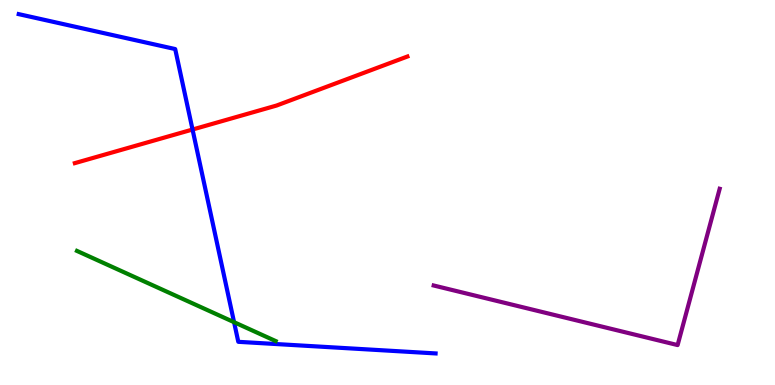[{'lines': ['blue', 'red'], 'intersections': [{'x': 2.48, 'y': 6.64}]}, {'lines': ['green', 'red'], 'intersections': []}, {'lines': ['purple', 'red'], 'intersections': []}, {'lines': ['blue', 'green'], 'intersections': [{'x': 3.02, 'y': 1.63}]}, {'lines': ['blue', 'purple'], 'intersections': []}, {'lines': ['green', 'purple'], 'intersections': []}]